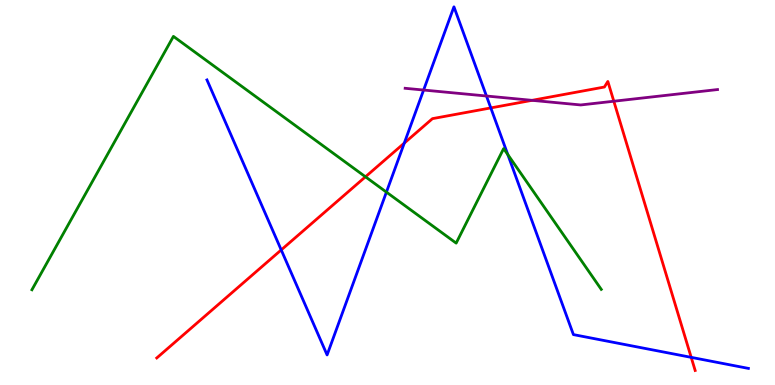[{'lines': ['blue', 'red'], 'intersections': [{'x': 3.63, 'y': 3.51}, {'x': 5.22, 'y': 6.28}, {'x': 6.33, 'y': 7.2}, {'x': 8.92, 'y': 0.718}]}, {'lines': ['green', 'red'], 'intersections': [{'x': 4.72, 'y': 5.41}]}, {'lines': ['purple', 'red'], 'intersections': [{'x': 6.86, 'y': 7.39}, {'x': 7.92, 'y': 7.37}]}, {'lines': ['blue', 'green'], 'intersections': [{'x': 4.99, 'y': 5.01}, {'x': 6.55, 'y': 5.98}]}, {'lines': ['blue', 'purple'], 'intersections': [{'x': 5.47, 'y': 7.66}, {'x': 6.28, 'y': 7.51}]}, {'lines': ['green', 'purple'], 'intersections': []}]